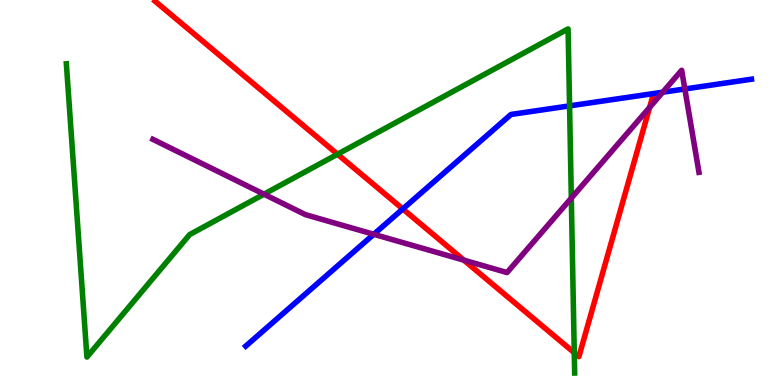[{'lines': ['blue', 'red'], 'intersections': [{'x': 5.2, 'y': 4.57}]}, {'lines': ['green', 'red'], 'intersections': [{'x': 4.36, 'y': 5.99}, {'x': 7.41, 'y': 0.838}]}, {'lines': ['purple', 'red'], 'intersections': [{'x': 5.99, 'y': 3.24}, {'x': 8.38, 'y': 7.21}]}, {'lines': ['blue', 'green'], 'intersections': [{'x': 7.35, 'y': 7.25}]}, {'lines': ['blue', 'purple'], 'intersections': [{'x': 4.82, 'y': 3.91}, {'x': 8.55, 'y': 7.6}, {'x': 8.84, 'y': 7.69}]}, {'lines': ['green', 'purple'], 'intersections': [{'x': 3.41, 'y': 4.96}, {'x': 7.37, 'y': 4.85}]}]